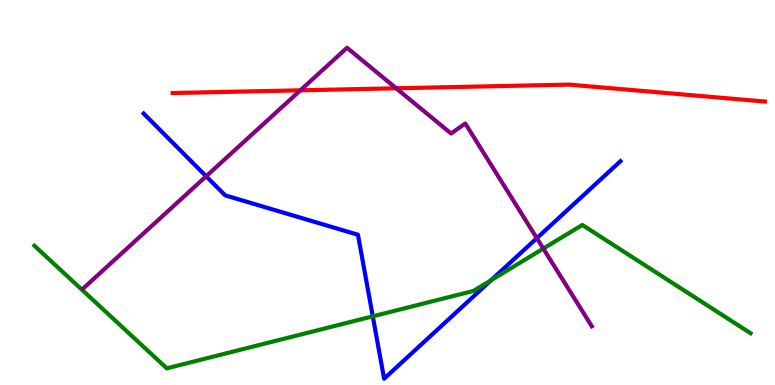[{'lines': ['blue', 'red'], 'intersections': []}, {'lines': ['green', 'red'], 'intersections': []}, {'lines': ['purple', 'red'], 'intersections': [{'x': 3.88, 'y': 7.65}, {'x': 5.11, 'y': 7.71}]}, {'lines': ['blue', 'green'], 'intersections': [{'x': 4.81, 'y': 1.78}, {'x': 6.34, 'y': 2.72}]}, {'lines': ['blue', 'purple'], 'intersections': [{'x': 2.66, 'y': 5.42}, {'x': 6.93, 'y': 3.81}]}, {'lines': ['green', 'purple'], 'intersections': [{'x': 7.01, 'y': 3.54}]}]